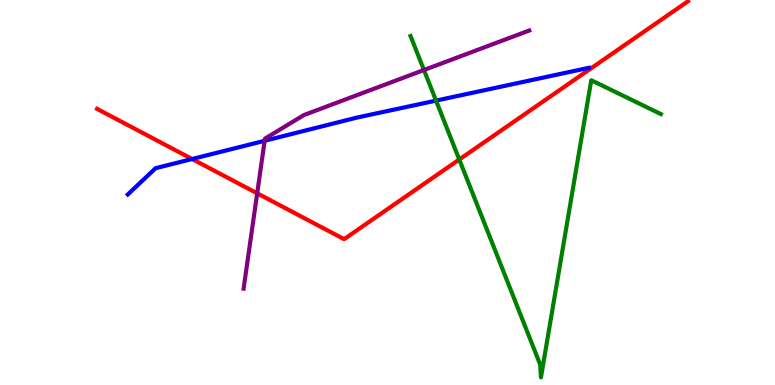[{'lines': ['blue', 'red'], 'intersections': [{'x': 2.48, 'y': 5.87}]}, {'lines': ['green', 'red'], 'intersections': [{'x': 5.93, 'y': 5.86}]}, {'lines': ['purple', 'red'], 'intersections': [{'x': 3.32, 'y': 4.98}]}, {'lines': ['blue', 'green'], 'intersections': [{'x': 5.63, 'y': 7.39}]}, {'lines': ['blue', 'purple'], 'intersections': [{'x': 3.41, 'y': 6.34}]}, {'lines': ['green', 'purple'], 'intersections': [{'x': 5.47, 'y': 8.18}]}]